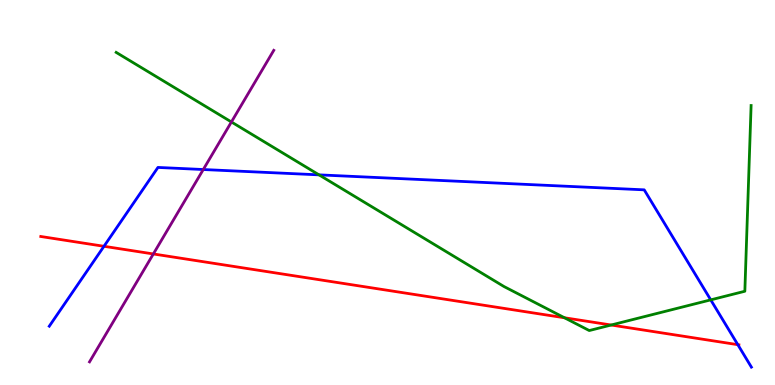[{'lines': ['blue', 'red'], 'intersections': [{'x': 1.34, 'y': 3.6}, {'x': 9.52, 'y': 1.05}]}, {'lines': ['green', 'red'], 'intersections': [{'x': 7.28, 'y': 1.75}, {'x': 7.89, 'y': 1.56}]}, {'lines': ['purple', 'red'], 'intersections': [{'x': 1.98, 'y': 3.4}]}, {'lines': ['blue', 'green'], 'intersections': [{'x': 4.12, 'y': 5.46}, {'x': 9.17, 'y': 2.21}]}, {'lines': ['blue', 'purple'], 'intersections': [{'x': 2.62, 'y': 5.6}]}, {'lines': ['green', 'purple'], 'intersections': [{'x': 2.99, 'y': 6.83}]}]